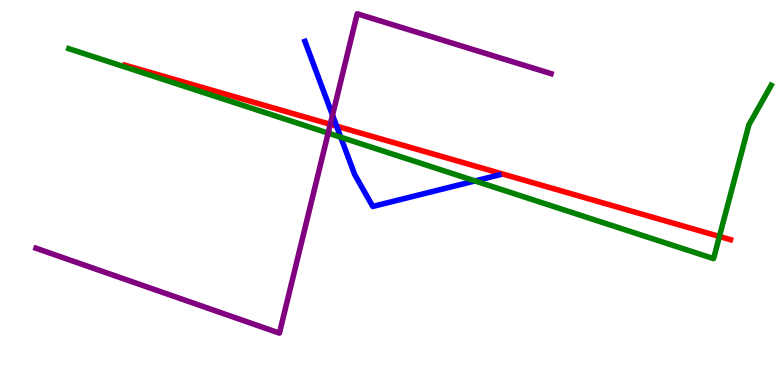[{'lines': ['blue', 'red'], 'intersections': [{'x': 4.34, 'y': 6.72}]}, {'lines': ['green', 'red'], 'intersections': [{'x': 9.28, 'y': 3.86}]}, {'lines': ['purple', 'red'], 'intersections': [{'x': 4.26, 'y': 6.77}]}, {'lines': ['blue', 'green'], 'intersections': [{'x': 4.4, 'y': 6.44}, {'x': 6.13, 'y': 5.3}]}, {'lines': ['blue', 'purple'], 'intersections': [{'x': 4.29, 'y': 7.01}]}, {'lines': ['green', 'purple'], 'intersections': [{'x': 4.23, 'y': 6.54}]}]